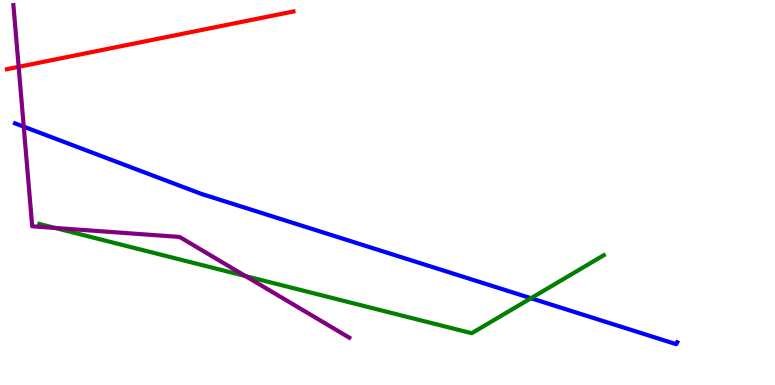[{'lines': ['blue', 'red'], 'intersections': []}, {'lines': ['green', 'red'], 'intersections': []}, {'lines': ['purple', 'red'], 'intersections': [{'x': 0.241, 'y': 8.26}]}, {'lines': ['blue', 'green'], 'intersections': [{'x': 6.85, 'y': 2.25}]}, {'lines': ['blue', 'purple'], 'intersections': [{'x': 0.306, 'y': 6.71}]}, {'lines': ['green', 'purple'], 'intersections': [{'x': 0.711, 'y': 4.08}, {'x': 3.17, 'y': 2.83}]}]